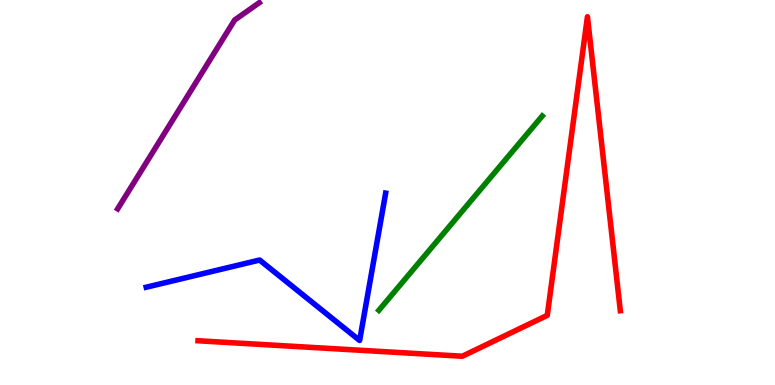[{'lines': ['blue', 'red'], 'intersections': []}, {'lines': ['green', 'red'], 'intersections': []}, {'lines': ['purple', 'red'], 'intersections': []}, {'lines': ['blue', 'green'], 'intersections': []}, {'lines': ['blue', 'purple'], 'intersections': []}, {'lines': ['green', 'purple'], 'intersections': []}]